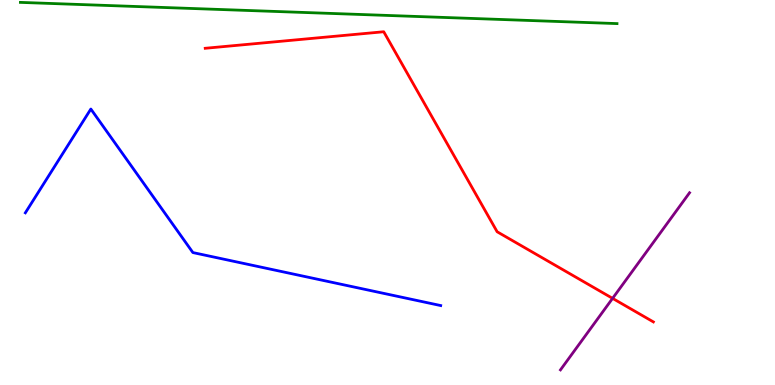[{'lines': ['blue', 'red'], 'intersections': []}, {'lines': ['green', 'red'], 'intersections': []}, {'lines': ['purple', 'red'], 'intersections': [{'x': 7.9, 'y': 2.25}]}, {'lines': ['blue', 'green'], 'intersections': []}, {'lines': ['blue', 'purple'], 'intersections': []}, {'lines': ['green', 'purple'], 'intersections': []}]